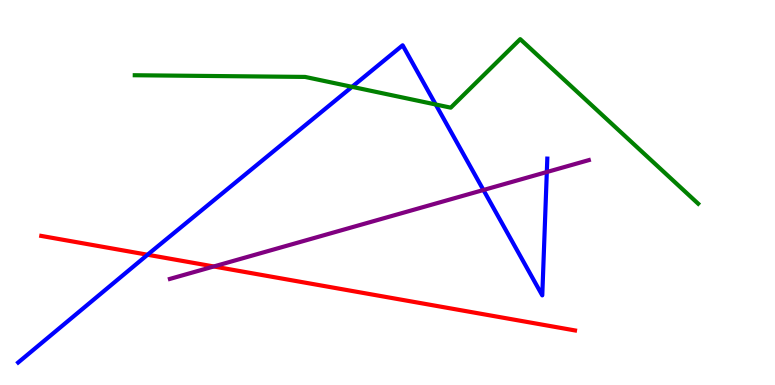[{'lines': ['blue', 'red'], 'intersections': [{'x': 1.9, 'y': 3.38}]}, {'lines': ['green', 'red'], 'intersections': []}, {'lines': ['purple', 'red'], 'intersections': [{'x': 2.76, 'y': 3.08}]}, {'lines': ['blue', 'green'], 'intersections': [{'x': 4.54, 'y': 7.74}, {'x': 5.62, 'y': 7.29}]}, {'lines': ['blue', 'purple'], 'intersections': [{'x': 6.24, 'y': 5.07}, {'x': 7.06, 'y': 5.53}]}, {'lines': ['green', 'purple'], 'intersections': []}]